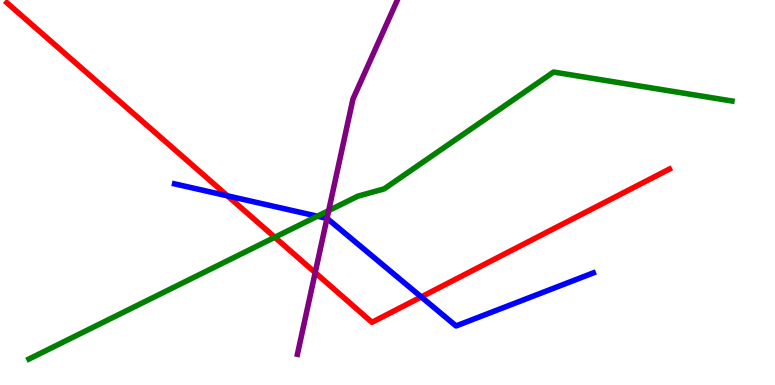[{'lines': ['blue', 'red'], 'intersections': [{'x': 2.94, 'y': 4.91}, {'x': 5.44, 'y': 2.29}]}, {'lines': ['green', 'red'], 'intersections': [{'x': 3.55, 'y': 3.84}]}, {'lines': ['purple', 'red'], 'intersections': [{'x': 4.07, 'y': 2.92}]}, {'lines': ['blue', 'green'], 'intersections': [{'x': 4.1, 'y': 4.38}]}, {'lines': ['blue', 'purple'], 'intersections': [{'x': 4.22, 'y': 4.33}]}, {'lines': ['green', 'purple'], 'intersections': [{'x': 4.24, 'y': 4.53}]}]